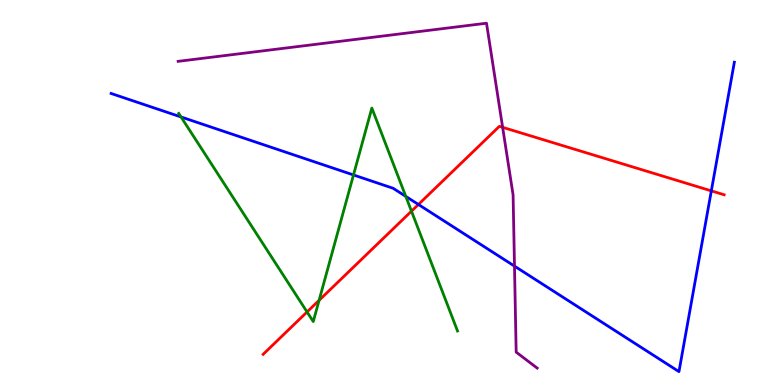[{'lines': ['blue', 'red'], 'intersections': [{'x': 5.4, 'y': 4.69}, {'x': 9.18, 'y': 5.04}]}, {'lines': ['green', 'red'], 'intersections': [{'x': 3.96, 'y': 1.9}, {'x': 4.12, 'y': 2.2}, {'x': 5.31, 'y': 4.52}]}, {'lines': ['purple', 'red'], 'intersections': [{'x': 6.49, 'y': 6.69}]}, {'lines': ['blue', 'green'], 'intersections': [{'x': 2.34, 'y': 6.96}, {'x': 4.56, 'y': 5.46}, {'x': 5.24, 'y': 4.9}]}, {'lines': ['blue', 'purple'], 'intersections': [{'x': 6.64, 'y': 3.09}]}, {'lines': ['green', 'purple'], 'intersections': []}]